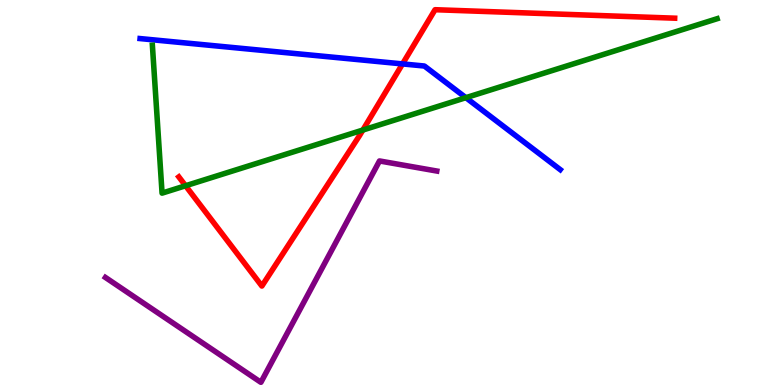[{'lines': ['blue', 'red'], 'intersections': [{'x': 5.19, 'y': 8.34}]}, {'lines': ['green', 'red'], 'intersections': [{'x': 2.39, 'y': 5.18}, {'x': 4.68, 'y': 6.62}]}, {'lines': ['purple', 'red'], 'intersections': []}, {'lines': ['blue', 'green'], 'intersections': [{'x': 6.01, 'y': 7.46}]}, {'lines': ['blue', 'purple'], 'intersections': []}, {'lines': ['green', 'purple'], 'intersections': []}]